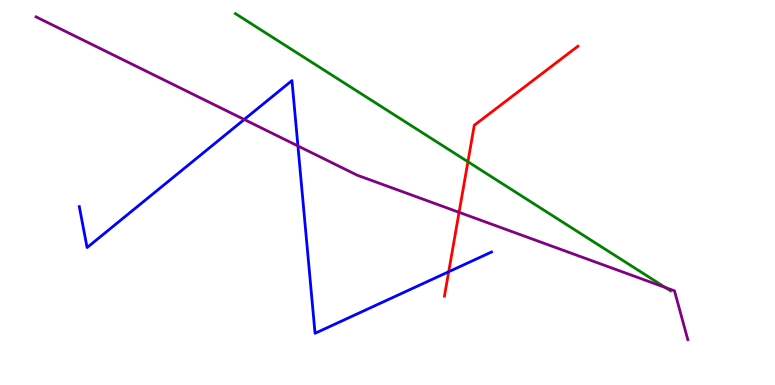[{'lines': ['blue', 'red'], 'intersections': [{'x': 5.79, 'y': 2.94}]}, {'lines': ['green', 'red'], 'intersections': [{'x': 6.04, 'y': 5.8}]}, {'lines': ['purple', 'red'], 'intersections': [{'x': 5.92, 'y': 4.49}]}, {'lines': ['blue', 'green'], 'intersections': []}, {'lines': ['blue', 'purple'], 'intersections': [{'x': 3.15, 'y': 6.9}, {'x': 3.84, 'y': 6.21}]}, {'lines': ['green', 'purple'], 'intersections': [{'x': 8.58, 'y': 2.53}]}]